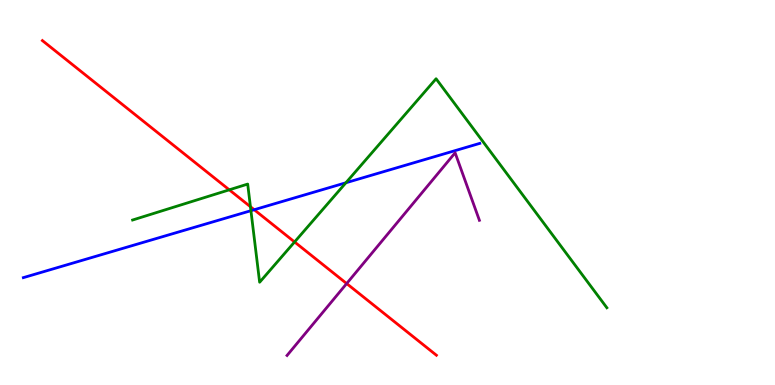[{'lines': ['blue', 'red'], 'intersections': [{'x': 3.28, 'y': 4.55}]}, {'lines': ['green', 'red'], 'intersections': [{'x': 2.96, 'y': 5.07}, {'x': 3.23, 'y': 4.63}, {'x': 3.8, 'y': 3.72}]}, {'lines': ['purple', 'red'], 'intersections': [{'x': 4.47, 'y': 2.63}]}, {'lines': ['blue', 'green'], 'intersections': [{'x': 3.24, 'y': 4.53}, {'x': 4.46, 'y': 5.25}]}, {'lines': ['blue', 'purple'], 'intersections': []}, {'lines': ['green', 'purple'], 'intersections': []}]